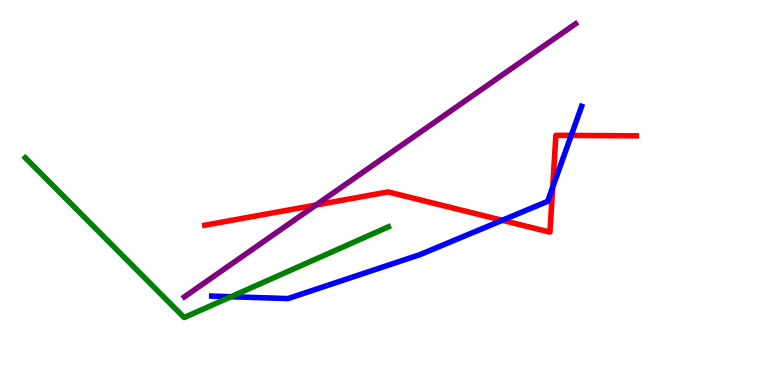[{'lines': ['blue', 'red'], 'intersections': [{'x': 6.48, 'y': 4.28}, {'x': 7.13, 'y': 5.14}, {'x': 7.37, 'y': 6.48}]}, {'lines': ['green', 'red'], 'intersections': []}, {'lines': ['purple', 'red'], 'intersections': [{'x': 4.08, 'y': 4.67}]}, {'lines': ['blue', 'green'], 'intersections': [{'x': 2.98, 'y': 2.29}]}, {'lines': ['blue', 'purple'], 'intersections': []}, {'lines': ['green', 'purple'], 'intersections': []}]